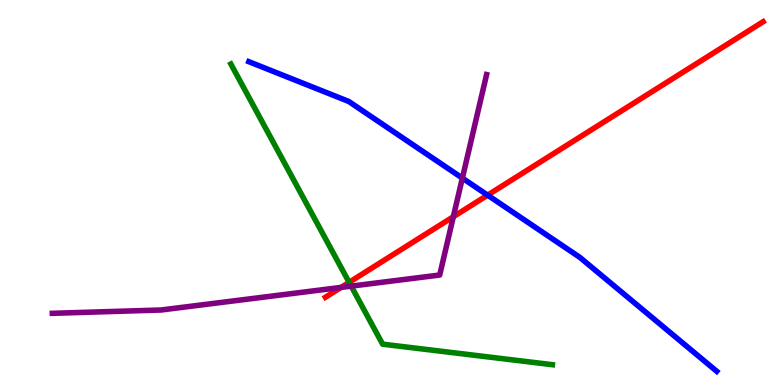[{'lines': ['blue', 'red'], 'intersections': [{'x': 6.29, 'y': 4.93}]}, {'lines': ['green', 'red'], 'intersections': [{'x': 4.5, 'y': 2.67}]}, {'lines': ['purple', 'red'], 'intersections': [{'x': 4.4, 'y': 2.53}, {'x': 5.85, 'y': 4.37}]}, {'lines': ['blue', 'green'], 'intersections': []}, {'lines': ['blue', 'purple'], 'intersections': [{'x': 5.97, 'y': 5.37}]}, {'lines': ['green', 'purple'], 'intersections': [{'x': 4.53, 'y': 2.57}]}]